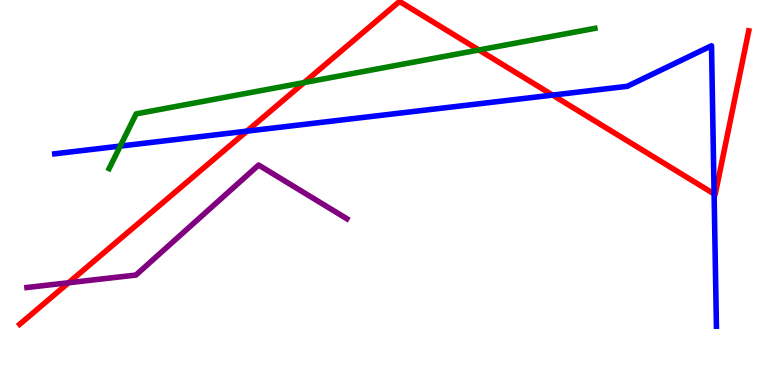[{'lines': ['blue', 'red'], 'intersections': [{'x': 3.19, 'y': 6.59}, {'x': 7.13, 'y': 7.53}, {'x': 9.21, 'y': 4.96}]}, {'lines': ['green', 'red'], 'intersections': [{'x': 3.92, 'y': 7.86}, {'x': 6.18, 'y': 8.7}]}, {'lines': ['purple', 'red'], 'intersections': [{'x': 0.885, 'y': 2.66}]}, {'lines': ['blue', 'green'], 'intersections': [{'x': 1.55, 'y': 6.21}]}, {'lines': ['blue', 'purple'], 'intersections': []}, {'lines': ['green', 'purple'], 'intersections': []}]